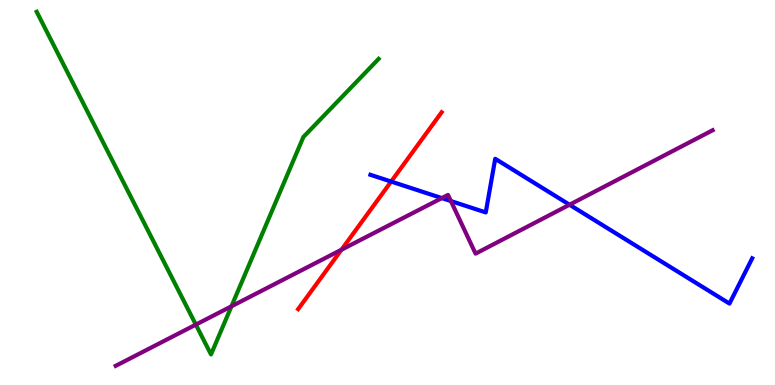[{'lines': ['blue', 'red'], 'intersections': [{'x': 5.05, 'y': 5.28}]}, {'lines': ['green', 'red'], 'intersections': []}, {'lines': ['purple', 'red'], 'intersections': [{'x': 4.41, 'y': 3.51}]}, {'lines': ['blue', 'green'], 'intersections': []}, {'lines': ['blue', 'purple'], 'intersections': [{'x': 5.7, 'y': 4.85}, {'x': 5.82, 'y': 4.78}, {'x': 7.35, 'y': 4.68}]}, {'lines': ['green', 'purple'], 'intersections': [{'x': 2.53, 'y': 1.57}, {'x': 2.99, 'y': 2.04}]}]